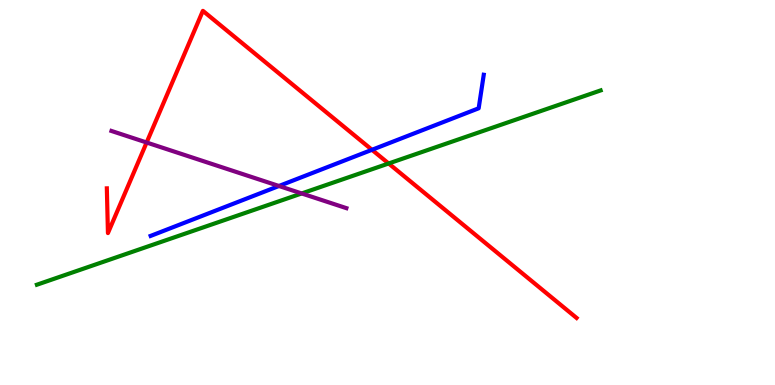[{'lines': ['blue', 'red'], 'intersections': [{'x': 4.8, 'y': 6.11}]}, {'lines': ['green', 'red'], 'intersections': [{'x': 5.01, 'y': 5.75}]}, {'lines': ['purple', 'red'], 'intersections': [{'x': 1.89, 'y': 6.3}]}, {'lines': ['blue', 'green'], 'intersections': []}, {'lines': ['blue', 'purple'], 'intersections': [{'x': 3.6, 'y': 5.17}]}, {'lines': ['green', 'purple'], 'intersections': [{'x': 3.89, 'y': 4.98}]}]